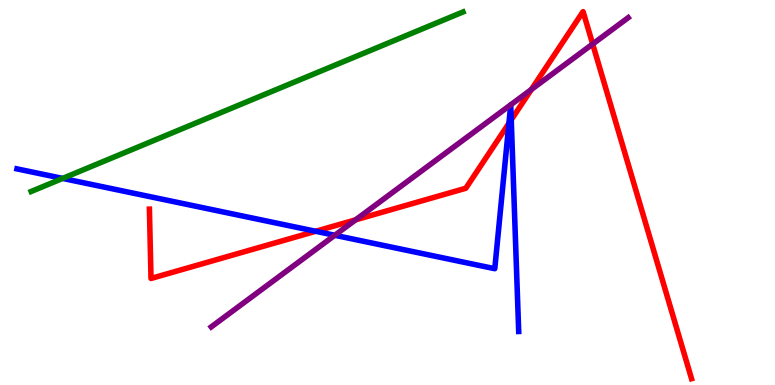[{'lines': ['blue', 'red'], 'intersections': [{'x': 4.07, 'y': 3.99}, {'x': 6.57, 'y': 6.8}, {'x': 6.6, 'y': 6.89}]}, {'lines': ['green', 'red'], 'intersections': []}, {'lines': ['purple', 'red'], 'intersections': [{'x': 4.59, 'y': 4.29}, {'x': 6.86, 'y': 7.68}, {'x': 7.65, 'y': 8.86}]}, {'lines': ['blue', 'green'], 'intersections': [{'x': 0.808, 'y': 5.37}]}, {'lines': ['blue', 'purple'], 'intersections': [{'x': 4.32, 'y': 3.89}]}, {'lines': ['green', 'purple'], 'intersections': []}]